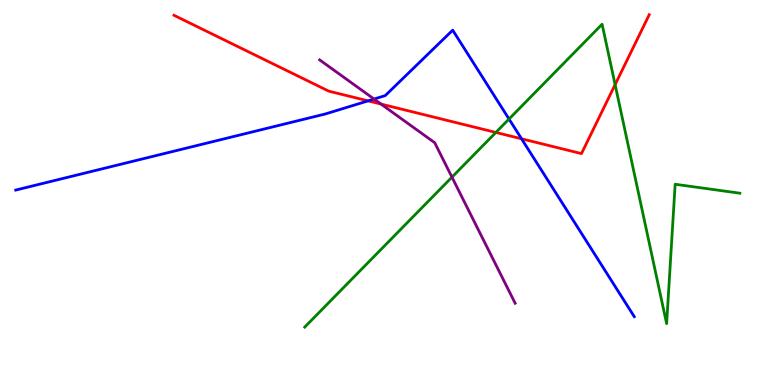[{'lines': ['blue', 'red'], 'intersections': [{'x': 4.75, 'y': 7.38}, {'x': 6.73, 'y': 6.4}]}, {'lines': ['green', 'red'], 'intersections': [{'x': 6.4, 'y': 6.56}, {'x': 7.94, 'y': 7.8}]}, {'lines': ['purple', 'red'], 'intersections': [{'x': 4.92, 'y': 7.3}]}, {'lines': ['blue', 'green'], 'intersections': [{'x': 6.57, 'y': 6.91}]}, {'lines': ['blue', 'purple'], 'intersections': [{'x': 4.83, 'y': 7.43}]}, {'lines': ['green', 'purple'], 'intersections': [{'x': 5.83, 'y': 5.4}]}]